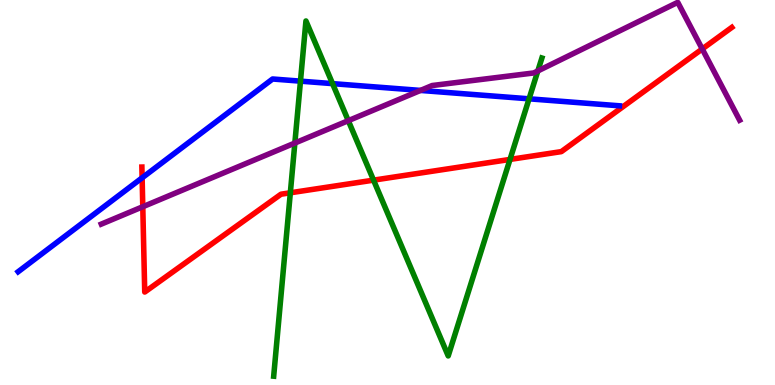[{'lines': ['blue', 'red'], 'intersections': [{'x': 1.83, 'y': 5.38}]}, {'lines': ['green', 'red'], 'intersections': [{'x': 3.75, 'y': 4.99}, {'x': 4.82, 'y': 5.32}, {'x': 6.58, 'y': 5.86}]}, {'lines': ['purple', 'red'], 'intersections': [{'x': 1.84, 'y': 4.63}, {'x': 9.06, 'y': 8.73}]}, {'lines': ['blue', 'green'], 'intersections': [{'x': 3.88, 'y': 7.89}, {'x': 4.29, 'y': 7.83}, {'x': 6.83, 'y': 7.43}]}, {'lines': ['blue', 'purple'], 'intersections': [{'x': 5.43, 'y': 7.65}]}, {'lines': ['green', 'purple'], 'intersections': [{'x': 3.8, 'y': 6.28}, {'x': 4.49, 'y': 6.87}, {'x': 6.94, 'y': 8.16}]}]